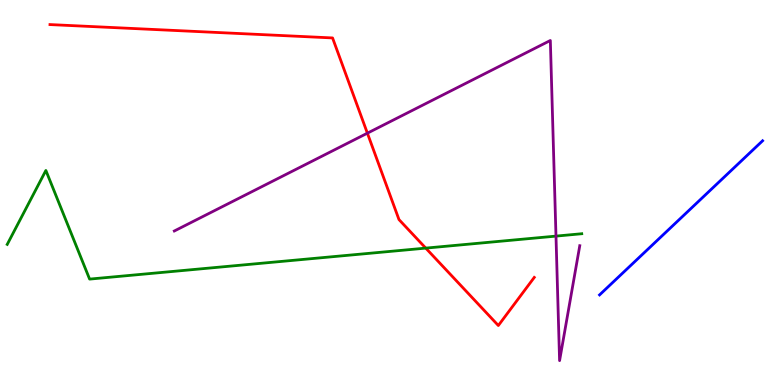[{'lines': ['blue', 'red'], 'intersections': []}, {'lines': ['green', 'red'], 'intersections': [{'x': 5.49, 'y': 3.56}]}, {'lines': ['purple', 'red'], 'intersections': [{'x': 4.74, 'y': 6.54}]}, {'lines': ['blue', 'green'], 'intersections': []}, {'lines': ['blue', 'purple'], 'intersections': []}, {'lines': ['green', 'purple'], 'intersections': [{'x': 7.17, 'y': 3.87}]}]